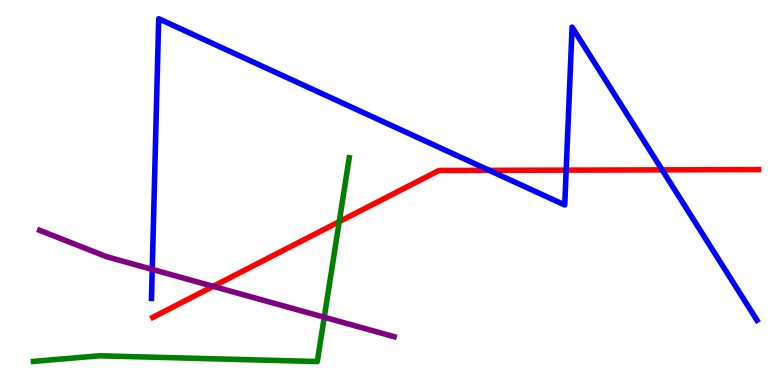[{'lines': ['blue', 'red'], 'intersections': [{'x': 6.31, 'y': 5.58}, {'x': 7.31, 'y': 5.58}, {'x': 8.54, 'y': 5.59}]}, {'lines': ['green', 'red'], 'intersections': [{'x': 4.38, 'y': 4.24}]}, {'lines': ['purple', 'red'], 'intersections': [{'x': 2.75, 'y': 2.56}]}, {'lines': ['blue', 'green'], 'intersections': []}, {'lines': ['blue', 'purple'], 'intersections': [{'x': 1.96, 'y': 3.0}]}, {'lines': ['green', 'purple'], 'intersections': [{'x': 4.18, 'y': 1.76}]}]